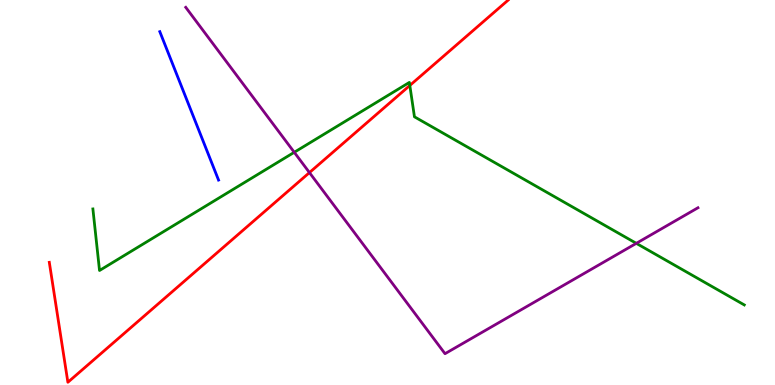[{'lines': ['blue', 'red'], 'intersections': []}, {'lines': ['green', 'red'], 'intersections': [{'x': 5.29, 'y': 7.78}]}, {'lines': ['purple', 'red'], 'intersections': [{'x': 3.99, 'y': 5.52}]}, {'lines': ['blue', 'green'], 'intersections': []}, {'lines': ['blue', 'purple'], 'intersections': []}, {'lines': ['green', 'purple'], 'intersections': [{'x': 3.8, 'y': 6.04}, {'x': 8.21, 'y': 3.68}]}]